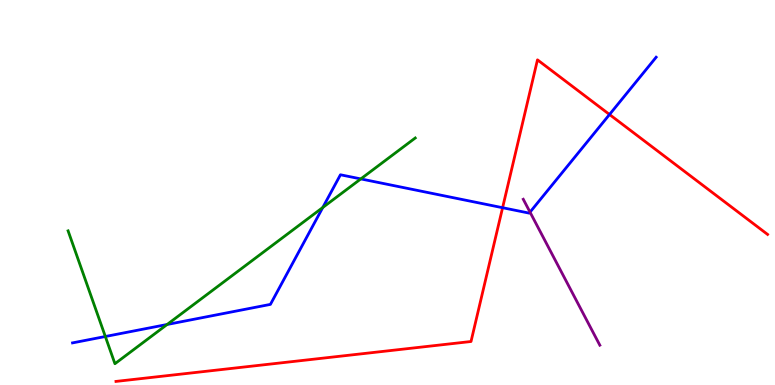[{'lines': ['blue', 'red'], 'intersections': [{'x': 6.49, 'y': 4.6}, {'x': 7.86, 'y': 7.03}]}, {'lines': ['green', 'red'], 'intersections': []}, {'lines': ['purple', 'red'], 'intersections': []}, {'lines': ['blue', 'green'], 'intersections': [{'x': 1.36, 'y': 1.26}, {'x': 2.16, 'y': 1.57}, {'x': 4.16, 'y': 4.61}, {'x': 4.66, 'y': 5.35}]}, {'lines': ['blue', 'purple'], 'intersections': [{'x': 6.84, 'y': 4.49}]}, {'lines': ['green', 'purple'], 'intersections': []}]